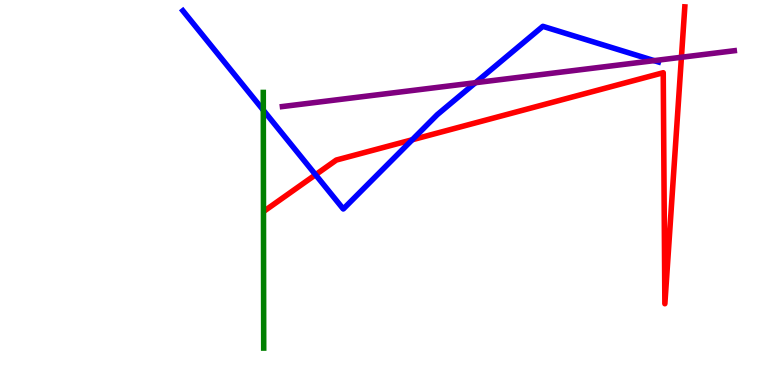[{'lines': ['blue', 'red'], 'intersections': [{'x': 4.07, 'y': 5.46}, {'x': 5.32, 'y': 6.37}]}, {'lines': ['green', 'red'], 'intersections': []}, {'lines': ['purple', 'red'], 'intersections': [{'x': 8.79, 'y': 8.51}]}, {'lines': ['blue', 'green'], 'intersections': [{'x': 3.4, 'y': 7.14}]}, {'lines': ['blue', 'purple'], 'intersections': [{'x': 6.14, 'y': 7.85}, {'x': 8.44, 'y': 8.43}]}, {'lines': ['green', 'purple'], 'intersections': []}]